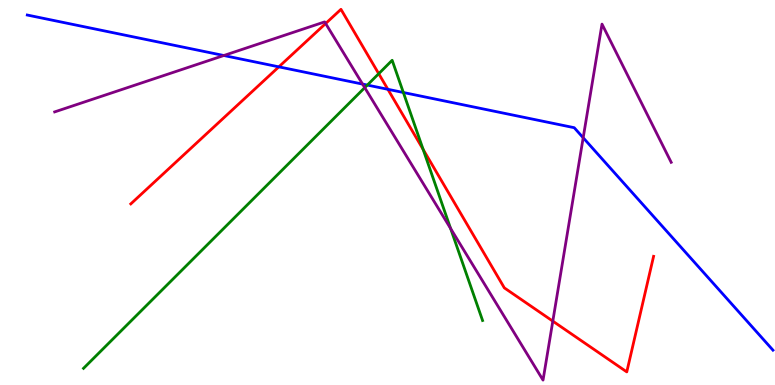[{'lines': ['blue', 'red'], 'intersections': [{'x': 3.6, 'y': 8.26}, {'x': 5.0, 'y': 7.68}]}, {'lines': ['green', 'red'], 'intersections': [{'x': 4.89, 'y': 8.09}, {'x': 5.46, 'y': 6.12}]}, {'lines': ['purple', 'red'], 'intersections': [{'x': 4.2, 'y': 9.39}, {'x': 7.13, 'y': 1.66}]}, {'lines': ['blue', 'green'], 'intersections': [{'x': 4.74, 'y': 7.79}, {'x': 5.2, 'y': 7.6}]}, {'lines': ['blue', 'purple'], 'intersections': [{'x': 2.89, 'y': 8.56}, {'x': 4.68, 'y': 7.82}, {'x': 7.52, 'y': 6.42}]}, {'lines': ['green', 'purple'], 'intersections': [{'x': 4.71, 'y': 7.72}, {'x': 5.81, 'y': 4.06}]}]